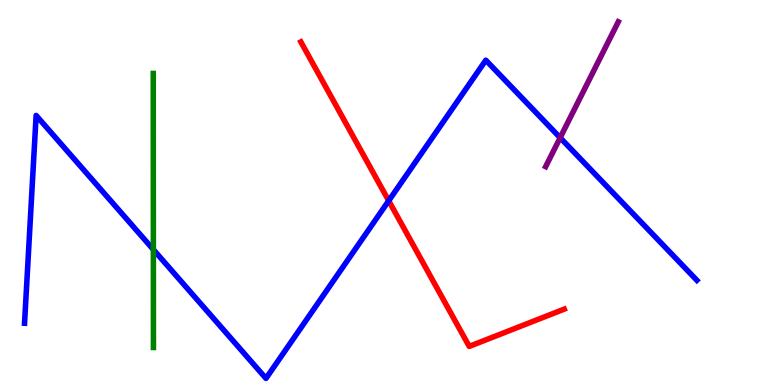[{'lines': ['blue', 'red'], 'intersections': [{'x': 5.02, 'y': 4.79}]}, {'lines': ['green', 'red'], 'intersections': []}, {'lines': ['purple', 'red'], 'intersections': []}, {'lines': ['blue', 'green'], 'intersections': [{'x': 1.98, 'y': 3.52}]}, {'lines': ['blue', 'purple'], 'intersections': [{'x': 7.23, 'y': 6.42}]}, {'lines': ['green', 'purple'], 'intersections': []}]